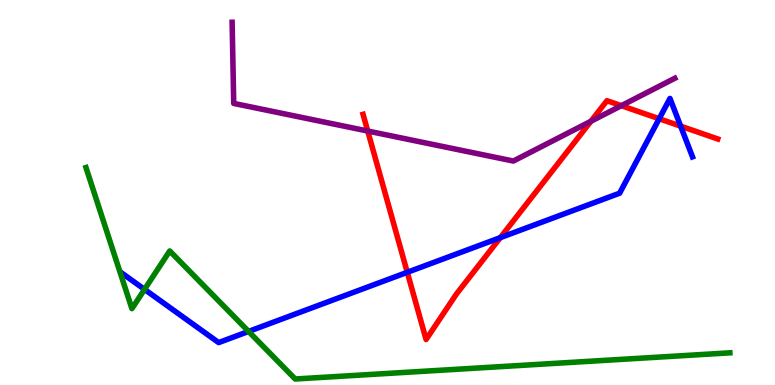[{'lines': ['blue', 'red'], 'intersections': [{'x': 5.26, 'y': 2.93}, {'x': 6.46, 'y': 3.83}, {'x': 8.51, 'y': 6.92}, {'x': 8.78, 'y': 6.72}]}, {'lines': ['green', 'red'], 'intersections': []}, {'lines': ['purple', 'red'], 'intersections': [{'x': 4.74, 'y': 6.6}, {'x': 7.62, 'y': 6.85}, {'x': 8.02, 'y': 7.26}]}, {'lines': ['blue', 'green'], 'intersections': [{'x': 1.87, 'y': 2.48}, {'x': 3.21, 'y': 1.39}]}, {'lines': ['blue', 'purple'], 'intersections': []}, {'lines': ['green', 'purple'], 'intersections': []}]